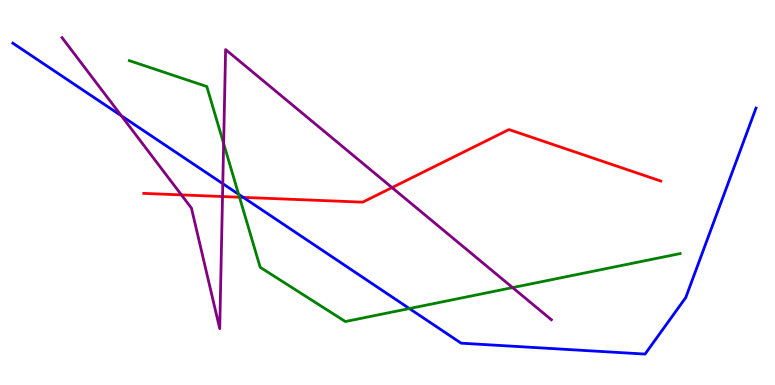[{'lines': ['blue', 'red'], 'intersections': [{'x': 3.14, 'y': 4.87}]}, {'lines': ['green', 'red'], 'intersections': [{'x': 3.09, 'y': 4.88}]}, {'lines': ['purple', 'red'], 'intersections': [{'x': 2.34, 'y': 4.94}, {'x': 2.87, 'y': 4.9}, {'x': 5.06, 'y': 5.13}]}, {'lines': ['blue', 'green'], 'intersections': [{'x': 3.08, 'y': 4.95}, {'x': 5.28, 'y': 1.99}]}, {'lines': ['blue', 'purple'], 'intersections': [{'x': 1.57, 'y': 6.99}, {'x': 2.87, 'y': 5.23}]}, {'lines': ['green', 'purple'], 'intersections': [{'x': 2.89, 'y': 6.27}, {'x': 6.61, 'y': 2.53}]}]